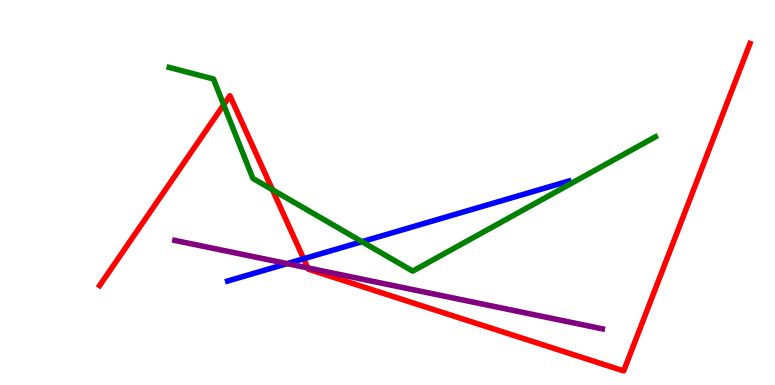[{'lines': ['blue', 'red'], 'intersections': [{'x': 3.92, 'y': 3.28}]}, {'lines': ['green', 'red'], 'intersections': [{'x': 2.89, 'y': 7.28}, {'x': 3.52, 'y': 5.07}]}, {'lines': ['purple', 'red'], 'intersections': [{'x': 3.97, 'y': 3.04}]}, {'lines': ['blue', 'green'], 'intersections': [{'x': 4.67, 'y': 3.72}]}, {'lines': ['blue', 'purple'], 'intersections': [{'x': 3.7, 'y': 3.15}]}, {'lines': ['green', 'purple'], 'intersections': []}]